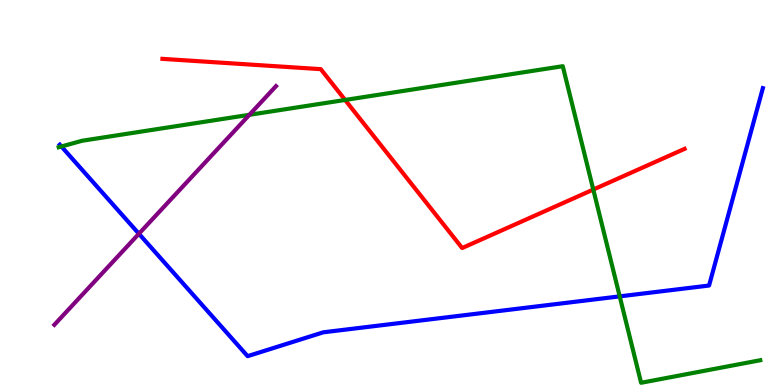[{'lines': ['blue', 'red'], 'intersections': []}, {'lines': ['green', 'red'], 'intersections': [{'x': 4.45, 'y': 7.4}, {'x': 7.66, 'y': 5.08}]}, {'lines': ['purple', 'red'], 'intersections': []}, {'lines': ['blue', 'green'], 'intersections': [{'x': 0.792, 'y': 6.19}, {'x': 8.0, 'y': 2.3}]}, {'lines': ['blue', 'purple'], 'intersections': [{'x': 1.79, 'y': 3.93}]}, {'lines': ['green', 'purple'], 'intersections': [{'x': 3.22, 'y': 7.02}]}]